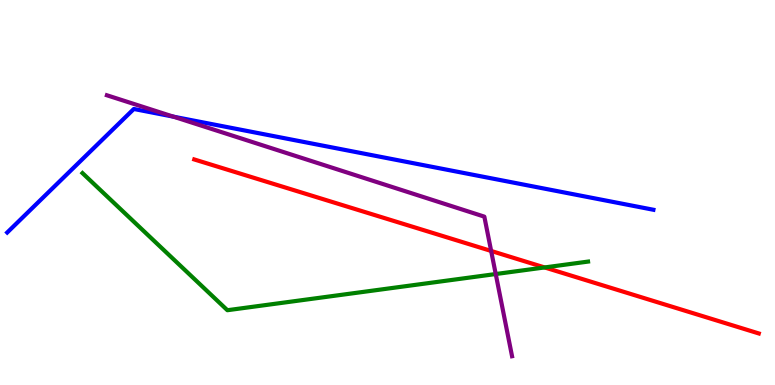[{'lines': ['blue', 'red'], 'intersections': []}, {'lines': ['green', 'red'], 'intersections': [{'x': 7.03, 'y': 3.05}]}, {'lines': ['purple', 'red'], 'intersections': [{'x': 6.34, 'y': 3.48}]}, {'lines': ['blue', 'green'], 'intersections': []}, {'lines': ['blue', 'purple'], 'intersections': [{'x': 2.24, 'y': 6.97}]}, {'lines': ['green', 'purple'], 'intersections': [{'x': 6.4, 'y': 2.88}]}]